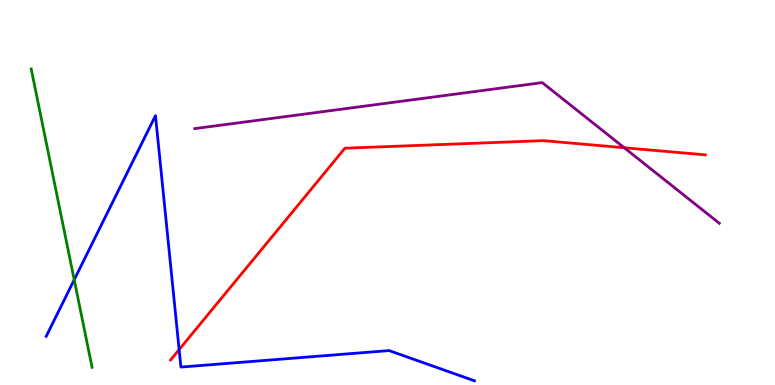[{'lines': ['blue', 'red'], 'intersections': [{'x': 2.31, 'y': 0.92}]}, {'lines': ['green', 'red'], 'intersections': []}, {'lines': ['purple', 'red'], 'intersections': [{'x': 8.05, 'y': 6.16}]}, {'lines': ['blue', 'green'], 'intersections': [{'x': 0.958, 'y': 2.73}]}, {'lines': ['blue', 'purple'], 'intersections': []}, {'lines': ['green', 'purple'], 'intersections': []}]